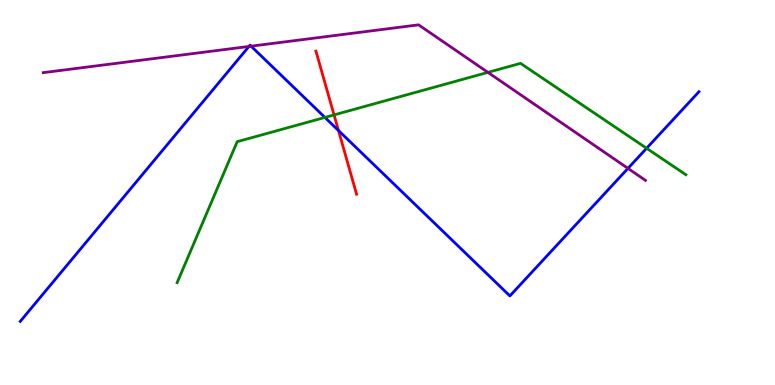[{'lines': ['blue', 'red'], 'intersections': [{'x': 4.37, 'y': 6.61}]}, {'lines': ['green', 'red'], 'intersections': [{'x': 4.31, 'y': 7.02}]}, {'lines': ['purple', 'red'], 'intersections': []}, {'lines': ['blue', 'green'], 'intersections': [{'x': 4.19, 'y': 6.95}, {'x': 8.34, 'y': 6.15}]}, {'lines': ['blue', 'purple'], 'intersections': [{'x': 3.21, 'y': 8.79}, {'x': 3.24, 'y': 8.8}, {'x': 8.1, 'y': 5.63}]}, {'lines': ['green', 'purple'], 'intersections': [{'x': 6.3, 'y': 8.12}]}]